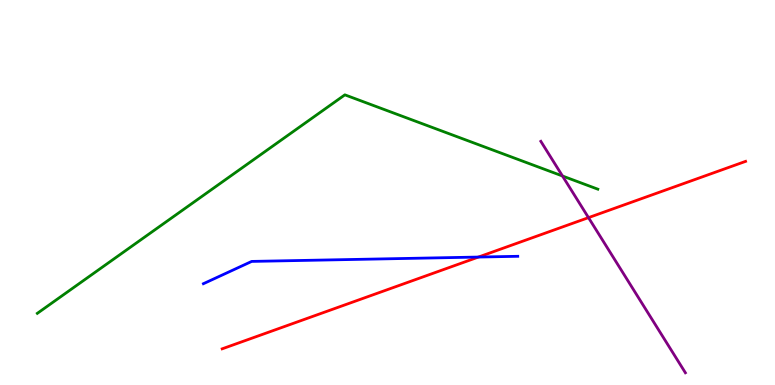[{'lines': ['blue', 'red'], 'intersections': [{'x': 6.17, 'y': 3.32}]}, {'lines': ['green', 'red'], 'intersections': []}, {'lines': ['purple', 'red'], 'intersections': [{'x': 7.59, 'y': 4.35}]}, {'lines': ['blue', 'green'], 'intersections': []}, {'lines': ['blue', 'purple'], 'intersections': []}, {'lines': ['green', 'purple'], 'intersections': [{'x': 7.26, 'y': 5.43}]}]